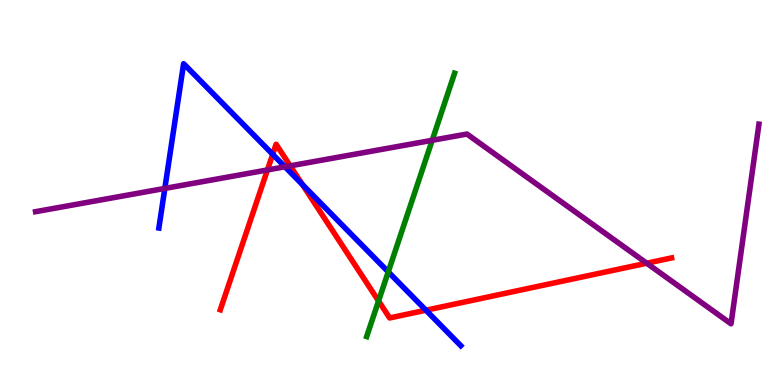[{'lines': ['blue', 'red'], 'intersections': [{'x': 3.52, 'y': 5.99}, {'x': 3.9, 'y': 5.21}, {'x': 5.5, 'y': 1.94}]}, {'lines': ['green', 'red'], 'intersections': [{'x': 4.88, 'y': 2.18}]}, {'lines': ['purple', 'red'], 'intersections': [{'x': 3.45, 'y': 5.59}, {'x': 3.74, 'y': 5.69}, {'x': 8.34, 'y': 3.16}]}, {'lines': ['blue', 'green'], 'intersections': [{'x': 5.01, 'y': 2.94}]}, {'lines': ['blue', 'purple'], 'intersections': [{'x': 2.13, 'y': 5.11}, {'x': 3.68, 'y': 5.67}]}, {'lines': ['green', 'purple'], 'intersections': [{'x': 5.58, 'y': 6.36}]}]